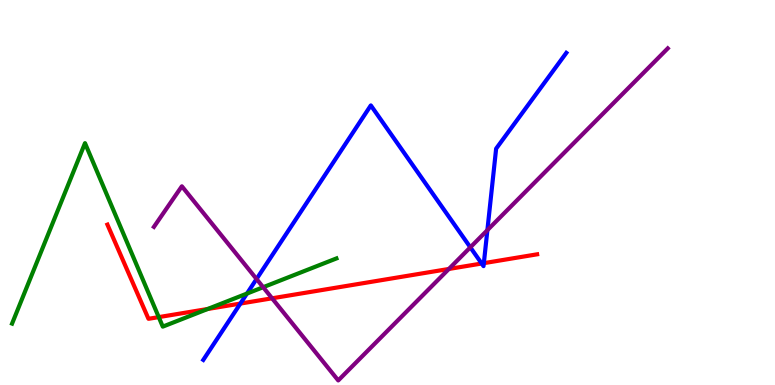[{'lines': ['blue', 'red'], 'intersections': [{'x': 3.1, 'y': 2.12}, {'x': 6.22, 'y': 3.16}, {'x': 6.24, 'y': 3.16}]}, {'lines': ['green', 'red'], 'intersections': [{'x': 2.05, 'y': 1.76}, {'x': 2.68, 'y': 1.97}]}, {'lines': ['purple', 'red'], 'intersections': [{'x': 3.51, 'y': 2.25}, {'x': 5.79, 'y': 3.01}]}, {'lines': ['blue', 'green'], 'intersections': [{'x': 3.19, 'y': 2.37}]}, {'lines': ['blue', 'purple'], 'intersections': [{'x': 3.31, 'y': 2.75}, {'x': 6.07, 'y': 3.58}, {'x': 6.29, 'y': 4.02}]}, {'lines': ['green', 'purple'], 'intersections': [{'x': 3.4, 'y': 2.54}]}]